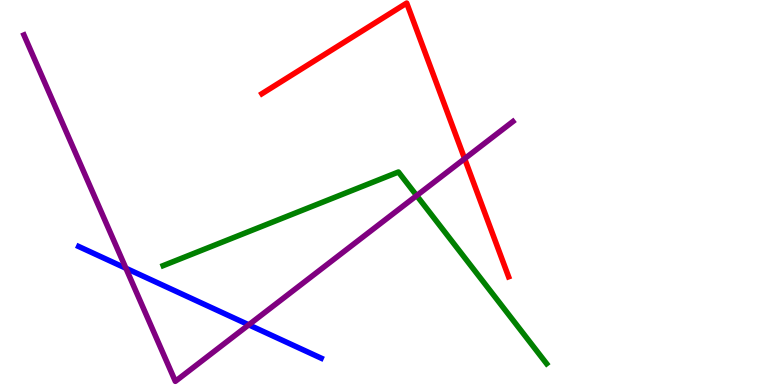[{'lines': ['blue', 'red'], 'intersections': []}, {'lines': ['green', 'red'], 'intersections': []}, {'lines': ['purple', 'red'], 'intersections': [{'x': 6.0, 'y': 5.88}]}, {'lines': ['blue', 'green'], 'intersections': []}, {'lines': ['blue', 'purple'], 'intersections': [{'x': 1.62, 'y': 3.03}, {'x': 3.21, 'y': 1.56}]}, {'lines': ['green', 'purple'], 'intersections': [{'x': 5.38, 'y': 4.92}]}]